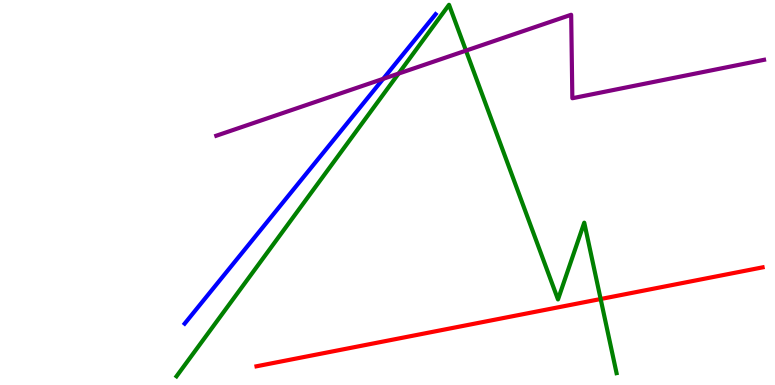[{'lines': ['blue', 'red'], 'intersections': []}, {'lines': ['green', 'red'], 'intersections': [{'x': 7.75, 'y': 2.23}]}, {'lines': ['purple', 'red'], 'intersections': []}, {'lines': ['blue', 'green'], 'intersections': []}, {'lines': ['blue', 'purple'], 'intersections': [{'x': 4.94, 'y': 7.95}]}, {'lines': ['green', 'purple'], 'intersections': [{'x': 5.14, 'y': 8.09}, {'x': 6.01, 'y': 8.69}]}]